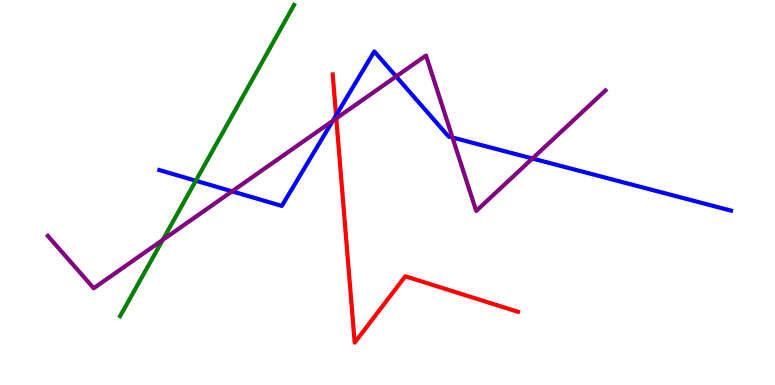[{'lines': ['blue', 'red'], 'intersections': [{'x': 4.34, 'y': 7.0}]}, {'lines': ['green', 'red'], 'intersections': []}, {'lines': ['purple', 'red'], 'intersections': [{'x': 4.34, 'y': 6.93}]}, {'lines': ['blue', 'green'], 'intersections': [{'x': 2.53, 'y': 5.31}]}, {'lines': ['blue', 'purple'], 'intersections': [{'x': 2.99, 'y': 5.03}, {'x': 4.29, 'y': 6.86}, {'x': 5.11, 'y': 8.01}, {'x': 5.84, 'y': 6.43}, {'x': 6.87, 'y': 5.88}]}, {'lines': ['green', 'purple'], 'intersections': [{'x': 2.1, 'y': 3.77}]}]